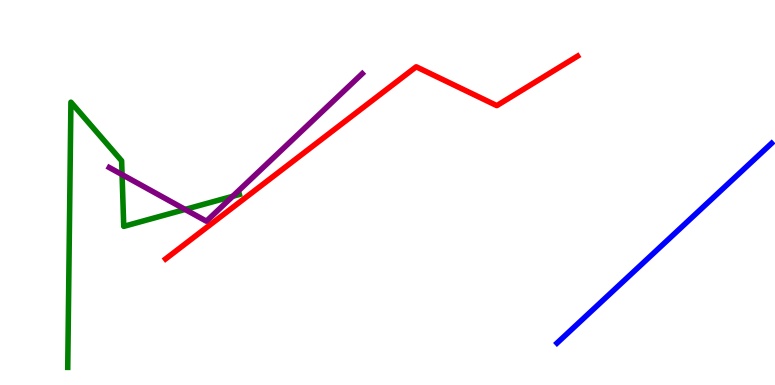[{'lines': ['blue', 'red'], 'intersections': []}, {'lines': ['green', 'red'], 'intersections': []}, {'lines': ['purple', 'red'], 'intersections': []}, {'lines': ['blue', 'green'], 'intersections': []}, {'lines': ['blue', 'purple'], 'intersections': []}, {'lines': ['green', 'purple'], 'intersections': [{'x': 1.58, 'y': 5.46}, {'x': 2.39, 'y': 4.56}, {'x': 3.0, 'y': 4.9}]}]